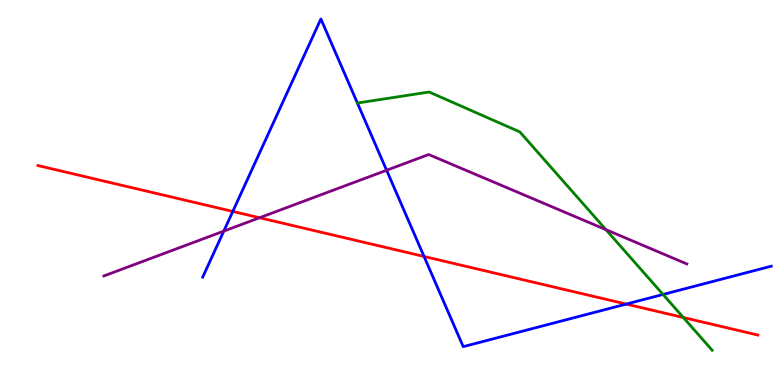[{'lines': ['blue', 'red'], 'intersections': [{'x': 3.0, 'y': 4.51}, {'x': 5.47, 'y': 3.34}, {'x': 8.08, 'y': 2.1}]}, {'lines': ['green', 'red'], 'intersections': [{'x': 8.82, 'y': 1.75}]}, {'lines': ['purple', 'red'], 'intersections': [{'x': 3.35, 'y': 4.34}]}, {'lines': ['blue', 'green'], 'intersections': [{'x': 8.56, 'y': 2.35}]}, {'lines': ['blue', 'purple'], 'intersections': [{'x': 2.89, 'y': 4.0}, {'x': 4.99, 'y': 5.58}]}, {'lines': ['green', 'purple'], 'intersections': [{'x': 7.82, 'y': 4.04}]}]